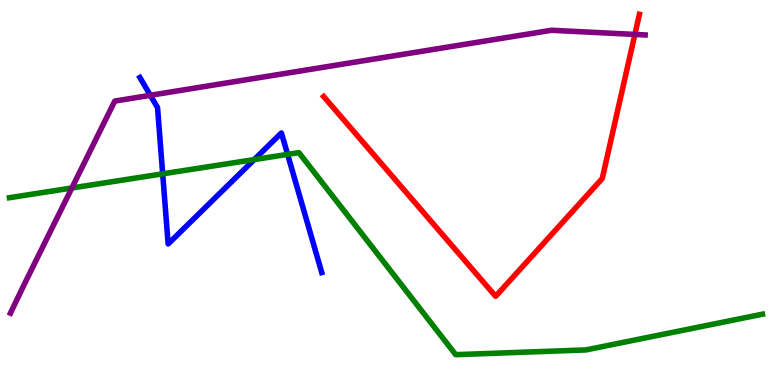[{'lines': ['blue', 'red'], 'intersections': []}, {'lines': ['green', 'red'], 'intersections': []}, {'lines': ['purple', 'red'], 'intersections': [{'x': 8.19, 'y': 9.11}]}, {'lines': ['blue', 'green'], 'intersections': [{'x': 2.1, 'y': 5.48}, {'x': 3.28, 'y': 5.86}, {'x': 3.71, 'y': 5.99}]}, {'lines': ['blue', 'purple'], 'intersections': [{'x': 1.94, 'y': 7.52}]}, {'lines': ['green', 'purple'], 'intersections': [{'x': 0.927, 'y': 5.12}]}]